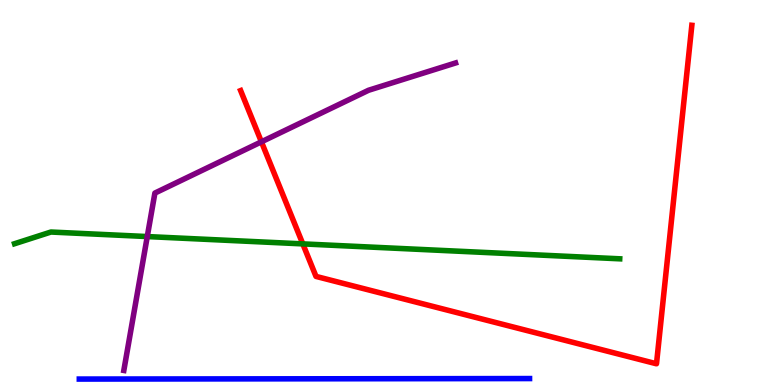[{'lines': ['blue', 'red'], 'intersections': []}, {'lines': ['green', 'red'], 'intersections': [{'x': 3.91, 'y': 3.67}]}, {'lines': ['purple', 'red'], 'intersections': [{'x': 3.37, 'y': 6.32}]}, {'lines': ['blue', 'green'], 'intersections': []}, {'lines': ['blue', 'purple'], 'intersections': []}, {'lines': ['green', 'purple'], 'intersections': [{'x': 1.9, 'y': 3.86}]}]